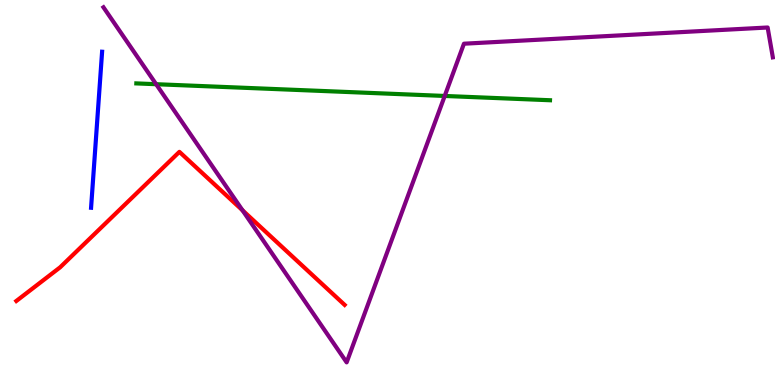[{'lines': ['blue', 'red'], 'intersections': []}, {'lines': ['green', 'red'], 'intersections': []}, {'lines': ['purple', 'red'], 'intersections': [{'x': 3.13, 'y': 4.54}]}, {'lines': ['blue', 'green'], 'intersections': []}, {'lines': ['blue', 'purple'], 'intersections': []}, {'lines': ['green', 'purple'], 'intersections': [{'x': 2.01, 'y': 7.81}, {'x': 5.74, 'y': 7.51}]}]